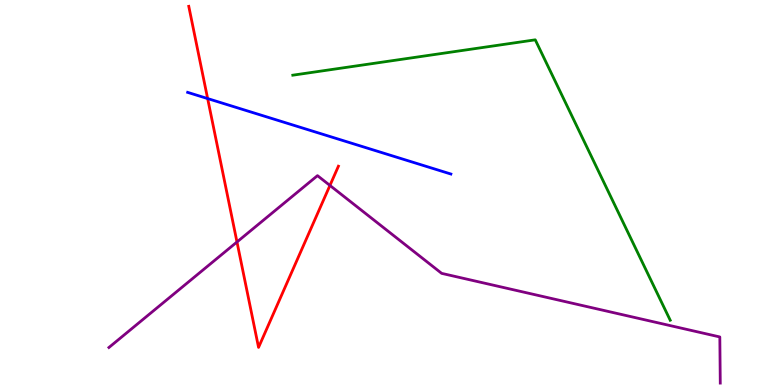[{'lines': ['blue', 'red'], 'intersections': [{'x': 2.68, 'y': 7.44}]}, {'lines': ['green', 'red'], 'intersections': []}, {'lines': ['purple', 'red'], 'intersections': [{'x': 3.06, 'y': 3.71}, {'x': 4.26, 'y': 5.18}]}, {'lines': ['blue', 'green'], 'intersections': []}, {'lines': ['blue', 'purple'], 'intersections': []}, {'lines': ['green', 'purple'], 'intersections': []}]